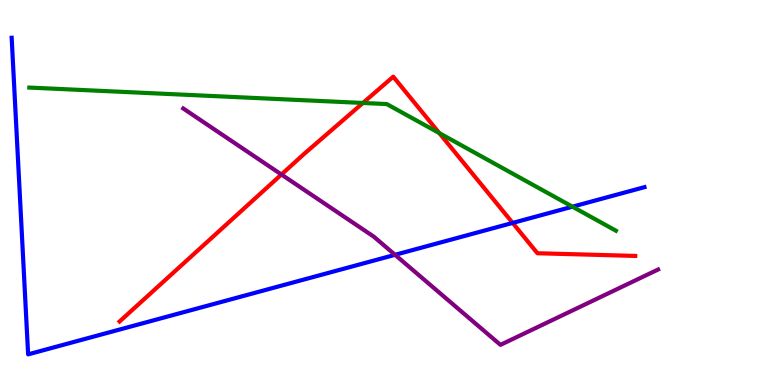[{'lines': ['blue', 'red'], 'intersections': [{'x': 6.61, 'y': 4.21}]}, {'lines': ['green', 'red'], 'intersections': [{'x': 4.68, 'y': 7.33}, {'x': 5.67, 'y': 6.54}]}, {'lines': ['purple', 'red'], 'intersections': [{'x': 3.63, 'y': 5.47}]}, {'lines': ['blue', 'green'], 'intersections': [{'x': 7.39, 'y': 4.63}]}, {'lines': ['blue', 'purple'], 'intersections': [{'x': 5.1, 'y': 3.38}]}, {'lines': ['green', 'purple'], 'intersections': []}]